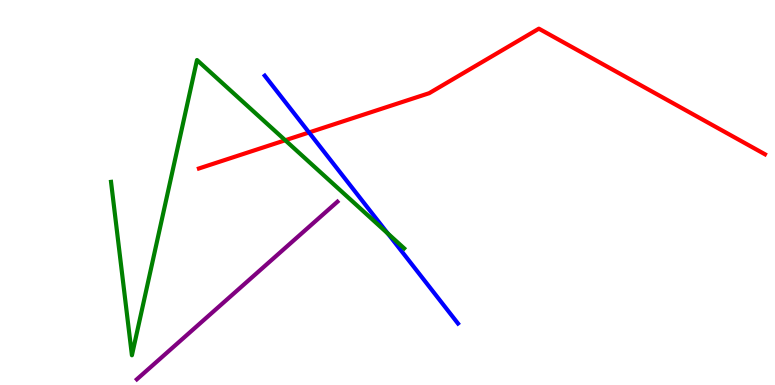[{'lines': ['blue', 'red'], 'intersections': [{'x': 3.99, 'y': 6.56}]}, {'lines': ['green', 'red'], 'intersections': [{'x': 3.68, 'y': 6.36}]}, {'lines': ['purple', 'red'], 'intersections': []}, {'lines': ['blue', 'green'], 'intersections': [{'x': 5.0, 'y': 3.94}]}, {'lines': ['blue', 'purple'], 'intersections': []}, {'lines': ['green', 'purple'], 'intersections': []}]